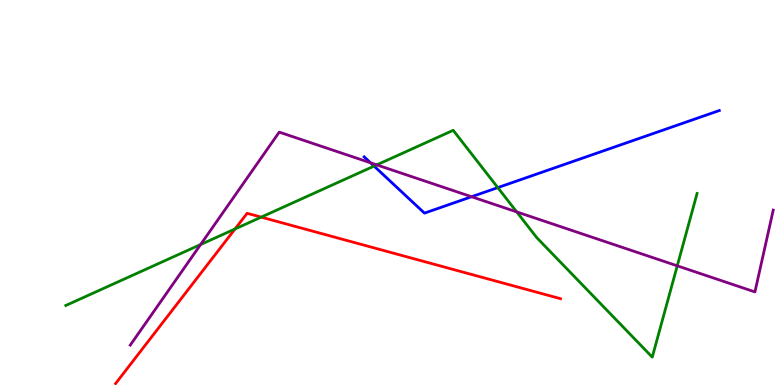[{'lines': ['blue', 'red'], 'intersections': []}, {'lines': ['green', 'red'], 'intersections': [{'x': 3.03, 'y': 4.05}, {'x': 3.37, 'y': 4.36}]}, {'lines': ['purple', 'red'], 'intersections': []}, {'lines': ['blue', 'green'], 'intersections': [{'x': 4.83, 'y': 5.69}, {'x': 6.42, 'y': 5.13}]}, {'lines': ['blue', 'purple'], 'intersections': [{'x': 4.78, 'y': 5.77}, {'x': 6.08, 'y': 4.89}]}, {'lines': ['green', 'purple'], 'intersections': [{'x': 2.59, 'y': 3.65}, {'x': 4.86, 'y': 5.72}, {'x': 6.67, 'y': 4.5}, {'x': 8.74, 'y': 3.1}]}]